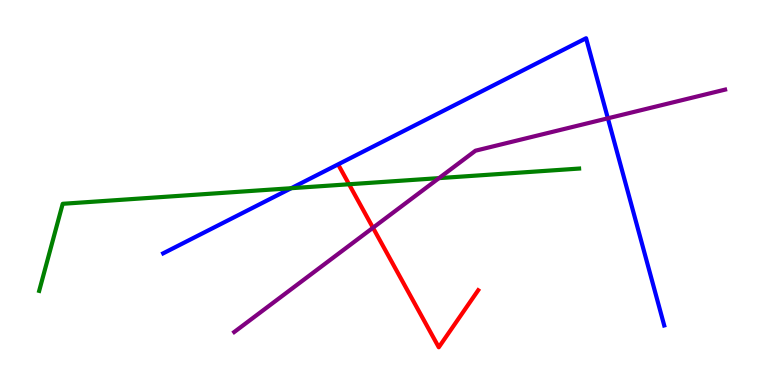[{'lines': ['blue', 'red'], 'intersections': []}, {'lines': ['green', 'red'], 'intersections': [{'x': 4.5, 'y': 5.21}]}, {'lines': ['purple', 'red'], 'intersections': [{'x': 4.81, 'y': 4.08}]}, {'lines': ['blue', 'green'], 'intersections': [{'x': 3.76, 'y': 5.11}]}, {'lines': ['blue', 'purple'], 'intersections': [{'x': 7.84, 'y': 6.93}]}, {'lines': ['green', 'purple'], 'intersections': [{'x': 5.66, 'y': 5.37}]}]